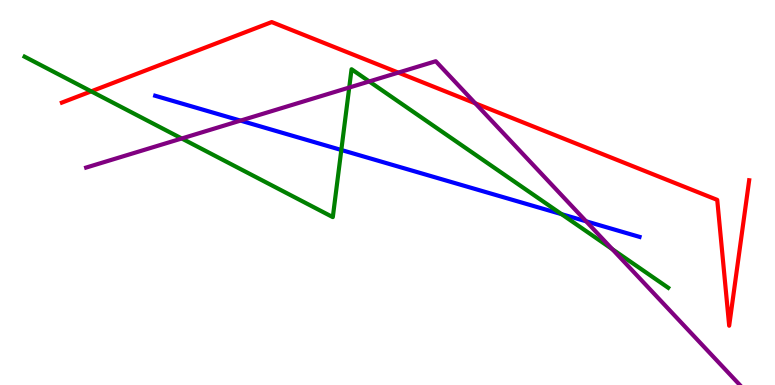[{'lines': ['blue', 'red'], 'intersections': []}, {'lines': ['green', 'red'], 'intersections': [{'x': 1.18, 'y': 7.63}]}, {'lines': ['purple', 'red'], 'intersections': [{'x': 5.14, 'y': 8.11}, {'x': 6.13, 'y': 7.32}]}, {'lines': ['blue', 'green'], 'intersections': [{'x': 4.4, 'y': 6.1}, {'x': 7.25, 'y': 4.44}]}, {'lines': ['blue', 'purple'], 'intersections': [{'x': 3.1, 'y': 6.87}, {'x': 7.56, 'y': 4.25}]}, {'lines': ['green', 'purple'], 'intersections': [{'x': 2.35, 'y': 6.4}, {'x': 4.51, 'y': 7.73}, {'x': 4.76, 'y': 7.88}, {'x': 7.9, 'y': 3.53}]}]